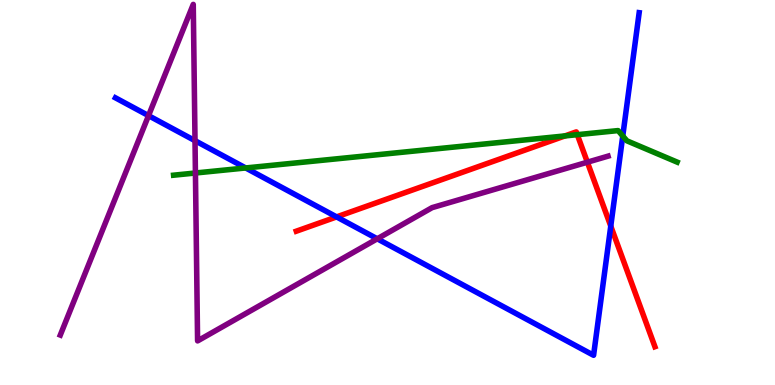[{'lines': ['blue', 'red'], 'intersections': [{'x': 4.34, 'y': 4.37}, {'x': 7.88, 'y': 4.13}]}, {'lines': ['green', 'red'], 'intersections': [{'x': 7.29, 'y': 6.47}, {'x': 7.45, 'y': 6.5}]}, {'lines': ['purple', 'red'], 'intersections': [{'x': 7.58, 'y': 5.79}]}, {'lines': ['blue', 'green'], 'intersections': [{'x': 3.17, 'y': 5.64}, {'x': 8.04, 'y': 6.47}]}, {'lines': ['blue', 'purple'], 'intersections': [{'x': 1.92, 'y': 7.0}, {'x': 2.52, 'y': 6.35}, {'x': 4.87, 'y': 3.8}]}, {'lines': ['green', 'purple'], 'intersections': [{'x': 2.52, 'y': 5.51}]}]